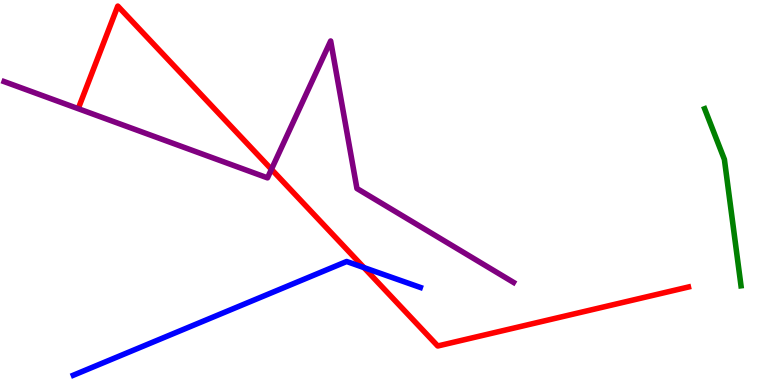[{'lines': ['blue', 'red'], 'intersections': [{'x': 4.7, 'y': 3.05}]}, {'lines': ['green', 'red'], 'intersections': []}, {'lines': ['purple', 'red'], 'intersections': [{'x': 3.5, 'y': 5.6}]}, {'lines': ['blue', 'green'], 'intersections': []}, {'lines': ['blue', 'purple'], 'intersections': []}, {'lines': ['green', 'purple'], 'intersections': []}]